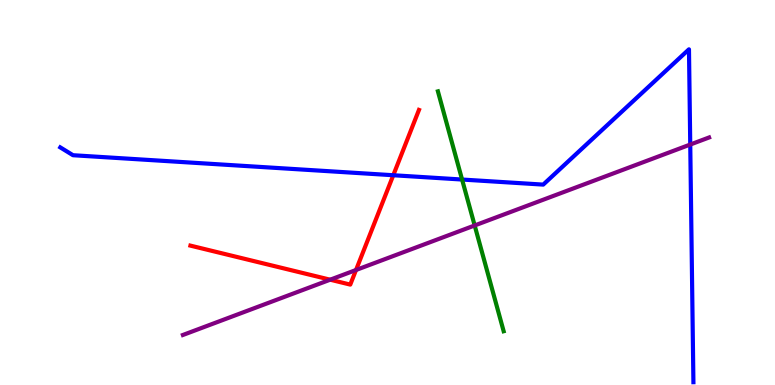[{'lines': ['blue', 'red'], 'intersections': [{'x': 5.07, 'y': 5.45}]}, {'lines': ['green', 'red'], 'intersections': []}, {'lines': ['purple', 'red'], 'intersections': [{'x': 4.26, 'y': 2.74}, {'x': 4.59, 'y': 2.99}]}, {'lines': ['blue', 'green'], 'intersections': [{'x': 5.96, 'y': 5.34}]}, {'lines': ['blue', 'purple'], 'intersections': [{'x': 8.91, 'y': 6.25}]}, {'lines': ['green', 'purple'], 'intersections': [{'x': 6.12, 'y': 4.14}]}]